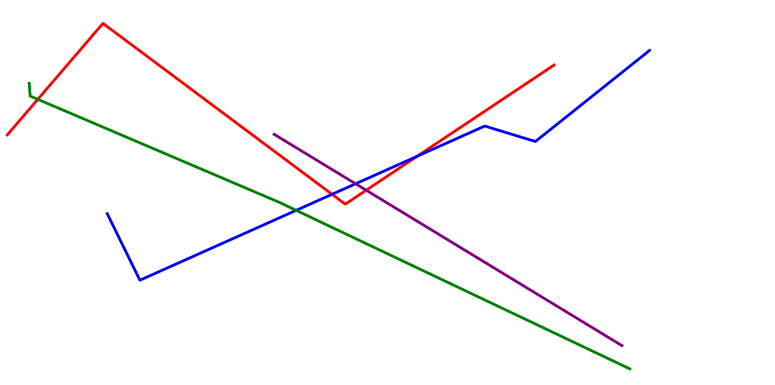[{'lines': ['blue', 'red'], 'intersections': [{'x': 4.28, 'y': 4.95}, {'x': 5.38, 'y': 5.94}]}, {'lines': ['green', 'red'], 'intersections': [{'x': 0.488, 'y': 7.42}]}, {'lines': ['purple', 'red'], 'intersections': [{'x': 4.73, 'y': 5.06}]}, {'lines': ['blue', 'green'], 'intersections': [{'x': 3.82, 'y': 4.54}]}, {'lines': ['blue', 'purple'], 'intersections': [{'x': 4.59, 'y': 5.23}]}, {'lines': ['green', 'purple'], 'intersections': []}]